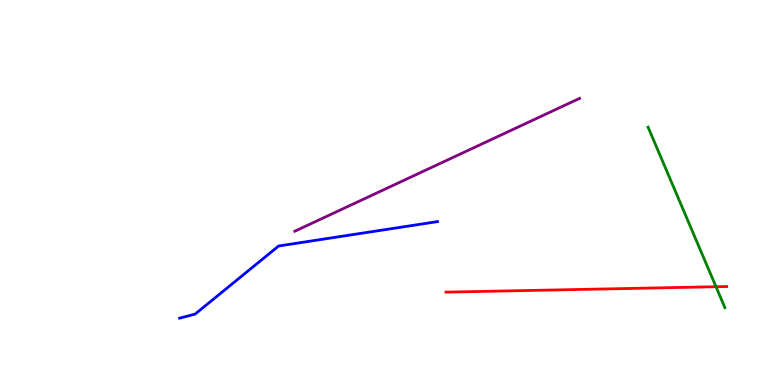[{'lines': ['blue', 'red'], 'intersections': []}, {'lines': ['green', 'red'], 'intersections': [{'x': 9.24, 'y': 2.55}]}, {'lines': ['purple', 'red'], 'intersections': []}, {'lines': ['blue', 'green'], 'intersections': []}, {'lines': ['blue', 'purple'], 'intersections': []}, {'lines': ['green', 'purple'], 'intersections': []}]